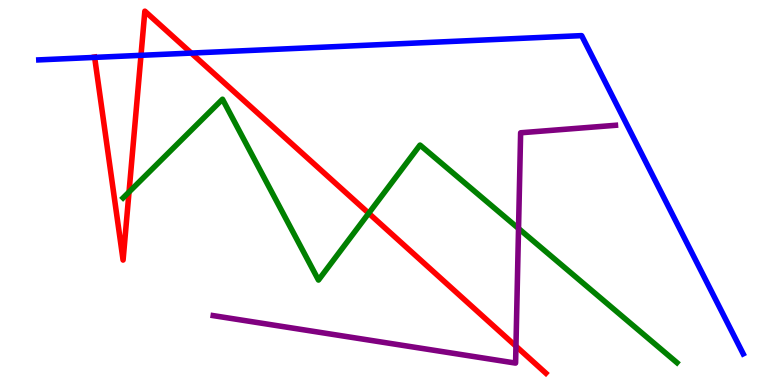[{'lines': ['blue', 'red'], 'intersections': [{'x': 1.22, 'y': 8.51}, {'x': 1.82, 'y': 8.56}, {'x': 2.47, 'y': 8.62}]}, {'lines': ['green', 'red'], 'intersections': [{'x': 1.66, 'y': 5.01}, {'x': 4.76, 'y': 4.46}]}, {'lines': ['purple', 'red'], 'intersections': [{'x': 6.66, 'y': 1.01}]}, {'lines': ['blue', 'green'], 'intersections': []}, {'lines': ['blue', 'purple'], 'intersections': []}, {'lines': ['green', 'purple'], 'intersections': [{'x': 6.69, 'y': 4.07}]}]